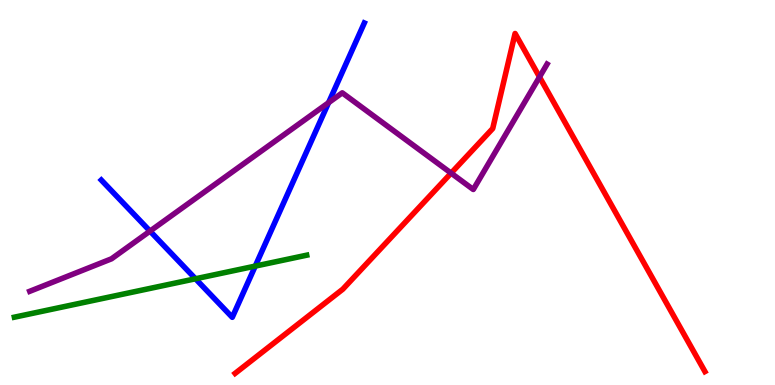[{'lines': ['blue', 'red'], 'intersections': []}, {'lines': ['green', 'red'], 'intersections': []}, {'lines': ['purple', 'red'], 'intersections': [{'x': 5.82, 'y': 5.5}, {'x': 6.96, 'y': 8.0}]}, {'lines': ['blue', 'green'], 'intersections': [{'x': 2.52, 'y': 2.76}, {'x': 3.29, 'y': 3.09}]}, {'lines': ['blue', 'purple'], 'intersections': [{'x': 1.94, 'y': 4.0}, {'x': 4.24, 'y': 7.33}]}, {'lines': ['green', 'purple'], 'intersections': []}]